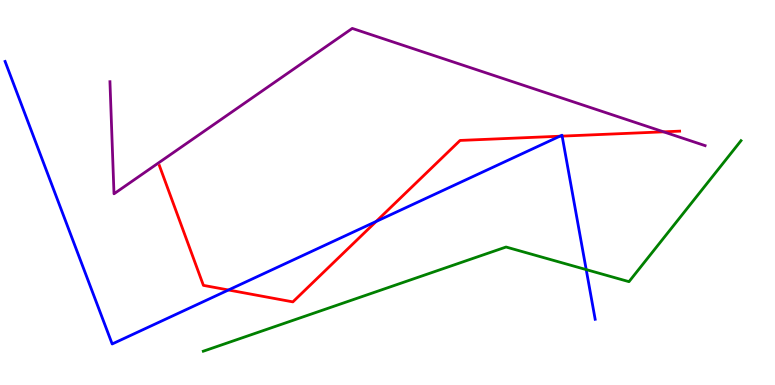[{'lines': ['blue', 'red'], 'intersections': [{'x': 2.95, 'y': 2.47}, {'x': 4.85, 'y': 4.25}, {'x': 7.22, 'y': 6.46}, {'x': 7.25, 'y': 6.46}]}, {'lines': ['green', 'red'], 'intersections': []}, {'lines': ['purple', 'red'], 'intersections': [{'x': 8.56, 'y': 6.58}]}, {'lines': ['blue', 'green'], 'intersections': [{'x': 7.56, 'y': 3.0}]}, {'lines': ['blue', 'purple'], 'intersections': []}, {'lines': ['green', 'purple'], 'intersections': []}]